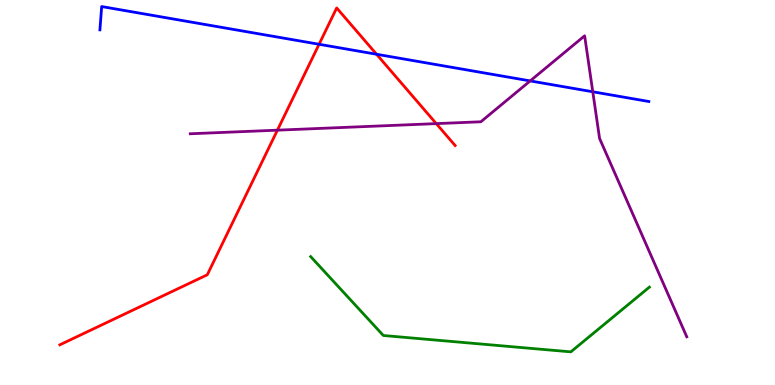[{'lines': ['blue', 'red'], 'intersections': [{'x': 4.12, 'y': 8.85}, {'x': 4.86, 'y': 8.59}]}, {'lines': ['green', 'red'], 'intersections': []}, {'lines': ['purple', 'red'], 'intersections': [{'x': 3.58, 'y': 6.62}, {'x': 5.63, 'y': 6.79}]}, {'lines': ['blue', 'green'], 'intersections': []}, {'lines': ['blue', 'purple'], 'intersections': [{'x': 6.84, 'y': 7.9}, {'x': 7.65, 'y': 7.62}]}, {'lines': ['green', 'purple'], 'intersections': []}]